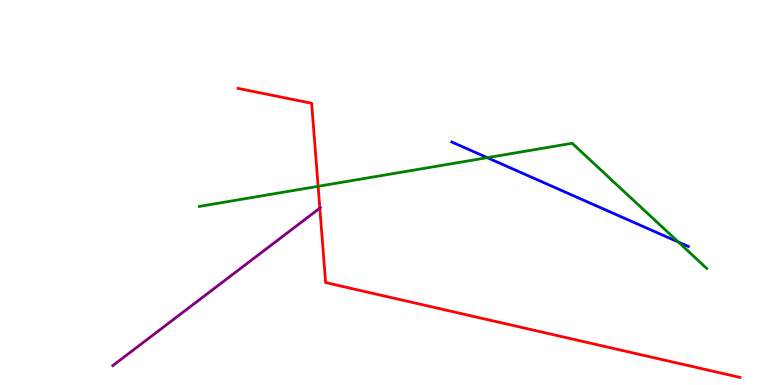[{'lines': ['blue', 'red'], 'intersections': []}, {'lines': ['green', 'red'], 'intersections': [{'x': 4.1, 'y': 5.16}]}, {'lines': ['purple', 'red'], 'intersections': [{'x': 4.13, 'y': 4.59}]}, {'lines': ['blue', 'green'], 'intersections': [{'x': 6.29, 'y': 5.9}, {'x': 8.75, 'y': 3.71}]}, {'lines': ['blue', 'purple'], 'intersections': []}, {'lines': ['green', 'purple'], 'intersections': []}]